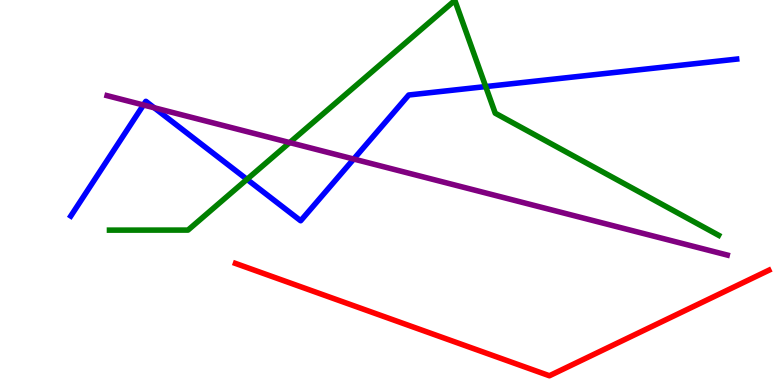[{'lines': ['blue', 'red'], 'intersections': []}, {'lines': ['green', 'red'], 'intersections': []}, {'lines': ['purple', 'red'], 'intersections': []}, {'lines': ['blue', 'green'], 'intersections': [{'x': 3.19, 'y': 5.34}, {'x': 6.27, 'y': 7.75}]}, {'lines': ['blue', 'purple'], 'intersections': [{'x': 1.85, 'y': 7.27}, {'x': 1.99, 'y': 7.2}, {'x': 4.56, 'y': 5.87}]}, {'lines': ['green', 'purple'], 'intersections': [{'x': 3.74, 'y': 6.3}]}]